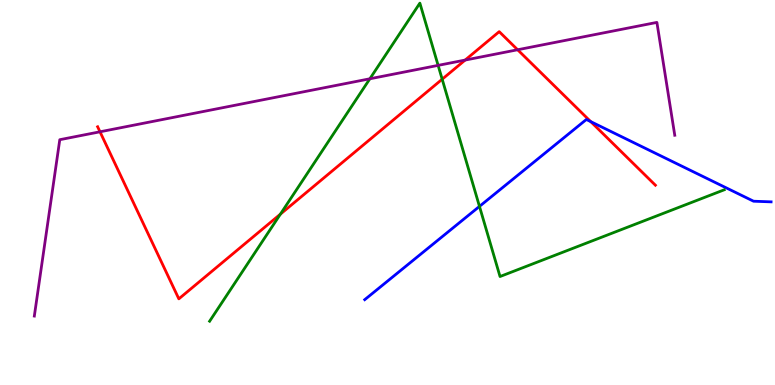[{'lines': ['blue', 'red'], 'intersections': [{'x': 7.62, 'y': 6.84}]}, {'lines': ['green', 'red'], 'intersections': [{'x': 3.62, 'y': 4.44}, {'x': 5.71, 'y': 7.94}]}, {'lines': ['purple', 'red'], 'intersections': [{'x': 1.29, 'y': 6.58}, {'x': 6.0, 'y': 8.44}, {'x': 6.68, 'y': 8.71}]}, {'lines': ['blue', 'green'], 'intersections': [{'x': 6.19, 'y': 4.64}]}, {'lines': ['blue', 'purple'], 'intersections': []}, {'lines': ['green', 'purple'], 'intersections': [{'x': 4.77, 'y': 7.95}, {'x': 5.65, 'y': 8.3}]}]